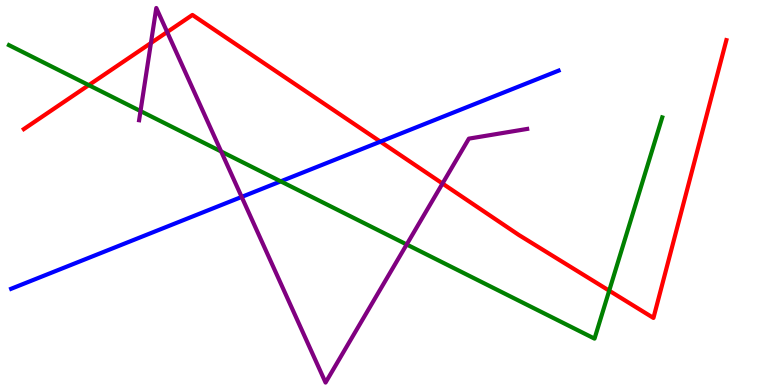[{'lines': ['blue', 'red'], 'intersections': [{'x': 4.91, 'y': 6.32}]}, {'lines': ['green', 'red'], 'intersections': [{'x': 1.15, 'y': 7.79}, {'x': 7.86, 'y': 2.45}]}, {'lines': ['purple', 'red'], 'intersections': [{'x': 1.95, 'y': 8.88}, {'x': 2.16, 'y': 9.17}, {'x': 5.71, 'y': 5.23}]}, {'lines': ['blue', 'green'], 'intersections': [{'x': 3.62, 'y': 5.29}]}, {'lines': ['blue', 'purple'], 'intersections': [{'x': 3.12, 'y': 4.89}]}, {'lines': ['green', 'purple'], 'intersections': [{'x': 1.81, 'y': 7.11}, {'x': 2.85, 'y': 6.07}, {'x': 5.25, 'y': 3.65}]}]